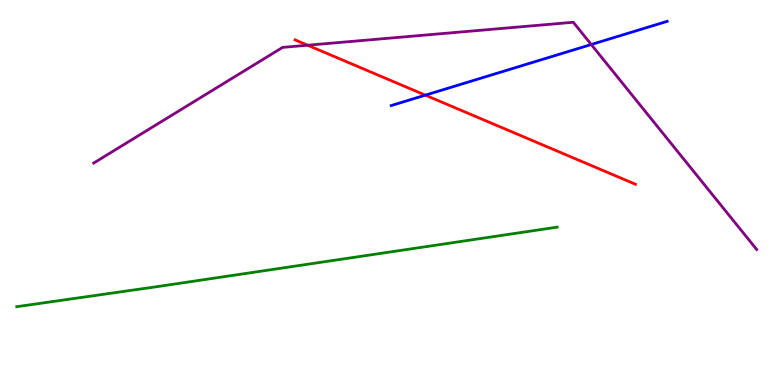[{'lines': ['blue', 'red'], 'intersections': [{'x': 5.49, 'y': 7.53}]}, {'lines': ['green', 'red'], 'intersections': []}, {'lines': ['purple', 'red'], 'intersections': [{'x': 3.97, 'y': 8.83}]}, {'lines': ['blue', 'green'], 'intersections': []}, {'lines': ['blue', 'purple'], 'intersections': [{'x': 7.63, 'y': 8.84}]}, {'lines': ['green', 'purple'], 'intersections': []}]